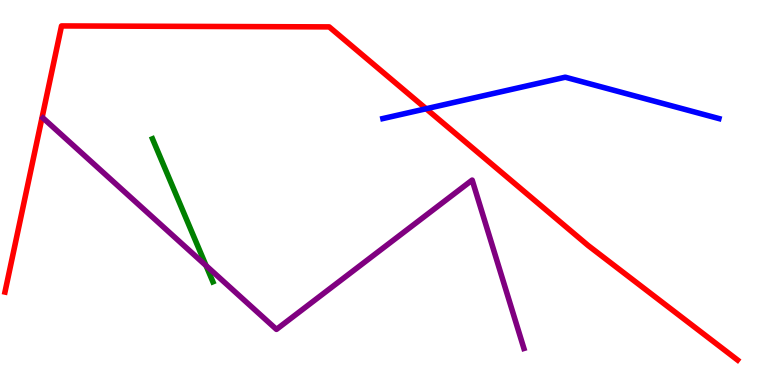[{'lines': ['blue', 'red'], 'intersections': [{'x': 5.5, 'y': 7.18}]}, {'lines': ['green', 'red'], 'intersections': []}, {'lines': ['purple', 'red'], 'intersections': []}, {'lines': ['blue', 'green'], 'intersections': []}, {'lines': ['blue', 'purple'], 'intersections': []}, {'lines': ['green', 'purple'], 'intersections': [{'x': 2.66, 'y': 3.1}]}]